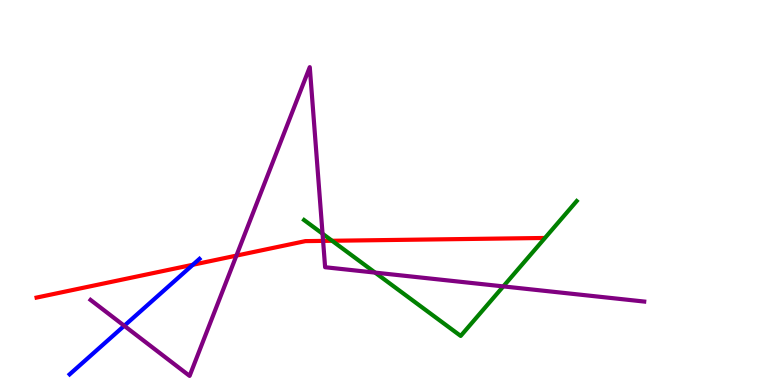[{'lines': ['blue', 'red'], 'intersections': [{'x': 2.49, 'y': 3.12}]}, {'lines': ['green', 'red'], 'intersections': [{'x': 4.29, 'y': 3.75}]}, {'lines': ['purple', 'red'], 'intersections': [{'x': 3.05, 'y': 3.36}, {'x': 4.17, 'y': 3.74}]}, {'lines': ['blue', 'green'], 'intersections': []}, {'lines': ['blue', 'purple'], 'intersections': [{'x': 1.6, 'y': 1.54}]}, {'lines': ['green', 'purple'], 'intersections': [{'x': 4.16, 'y': 3.93}, {'x': 4.84, 'y': 2.92}, {'x': 6.49, 'y': 2.56}]}]